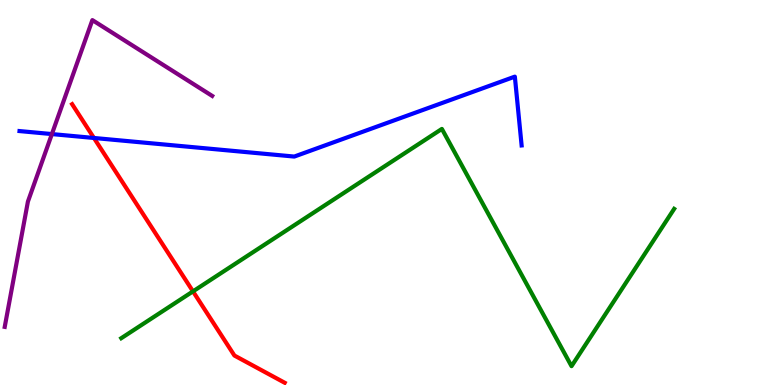[{'lines': ['blue', 'red'], 'intersections': [{'x': 1.21, 'y': 6.42}]}, {'lines': ['green', 'red'], 'intersections': [{'x': 2.49, 'y': 2.43}]}, {'lines': ['purple', 'red'], 'intersections': []}, {'lines': ['blue', 'green'], 'intersections': []}, {'lines': ['blue', 'purple'], 'intersections': [{'x': 0.67, 'y': 6.52}]}, {'lines': ['green', 'purple'], 'intersections': []}]